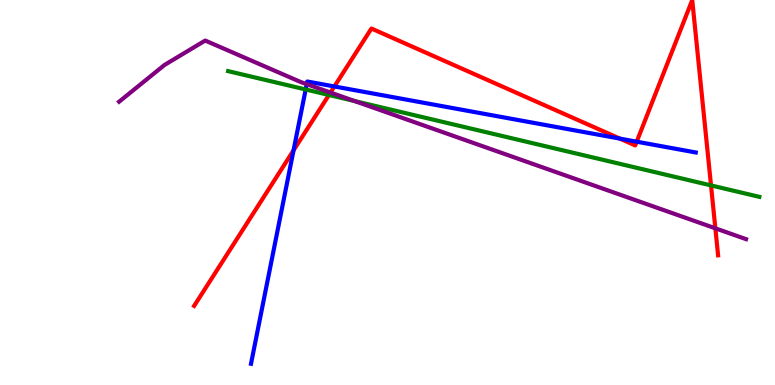[{'lines': ['blue', 'red'], 'intersections': [{'x': 3.79, 'y': 6.09}, {'x': 4.31, 'y': 7.75}, {'x': 8.0, 'y': 6.4}, {'x': 8.22, 'y': 6.32}]}, {'lines': ['green', 'red'], 'intersections': [{'x': 4.24, 'y': 7.53}, {'x': 9.17, 'y': 5.18}]}, {'lines': ['purple', 'red'], 'intersections': [{'x': 4.26, 'y': 7.6}, {'x': 9.23, 'y': 4.07}]}, {'lines': ['blue', 'green'], 'intersections': [{'x': 3.94, 'y': 7.68}]}, {'lines': ['blue', 'purple'], 'intersections': [{'x': 3.96, 'y': 7.81}]}, {'lines': ['green', 'purple'], 'intersections': [{'x': 4.58, 'y': 7.37}]}]